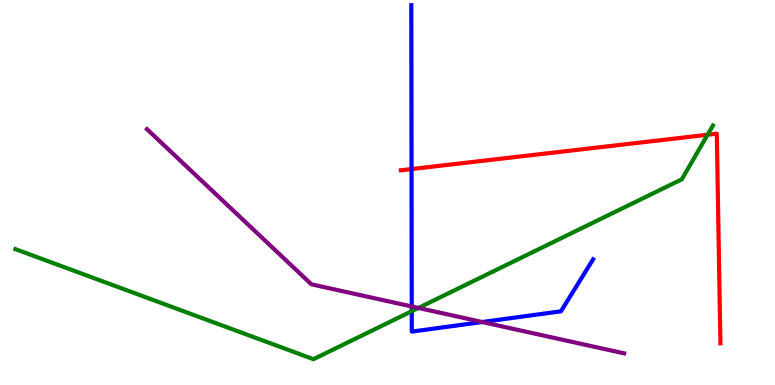[{'lines': ['blue', 'red'], 'intersections': [{'x': 5.31, 'y': 5.61}]}, {'lines': ['green', 'red'], 'intersections': [{'x': 9.13, 'y': 6.5}]}, {'lines': ['purple', 'red'], 'intersections': []}, {'lines': ['blue', 'green'], 'intersections': [{'x': 5.31, 'y': 1.92}]}, {'lines': ['blue', 'purple'], 'intersections': [{'x': 5.31, 'y': 2.04}, {'x': 6.22, 'y': 1.64}]}, {'lines': ['green', 'purple'], 'intersections': [{'x': 5.4, 'y': 2.0}]}]